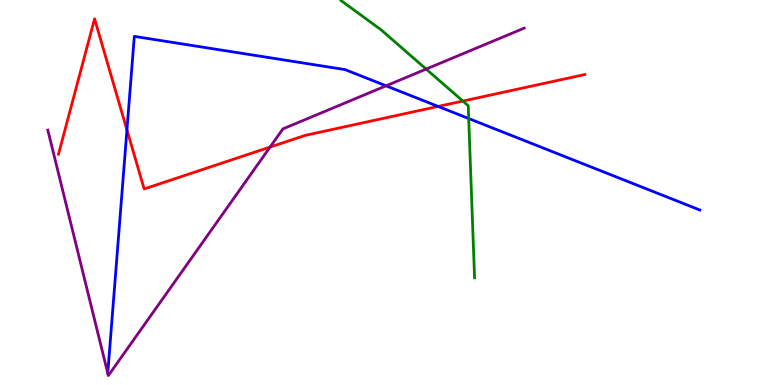[{'lines': ['blue', 'red'], 'intersections': [{'x': 1.64, 'y': 6.63}, {'x': 5.65, 'y': 7.24}]}, {'lines': ['green', 'red'], 'intersections': [{'x': 5.97, 'y': 7.38}]}, {'lines': ['purple', 'red'], 'intersections': [{'x': 3.48, 'y': 6.18}]}, {'lines': ['blue', 'green'], 'intersections': [{'x': 6.05, 'y': 6.92}]}, {'lines': ['blue', 'purple'], 'intersections': [{'x': 4.98, 'y': 7.77}]}, {'lines': ['green', 'purple'], 'intersections': [{'x': 5.5, 'y': 8.21}]}]